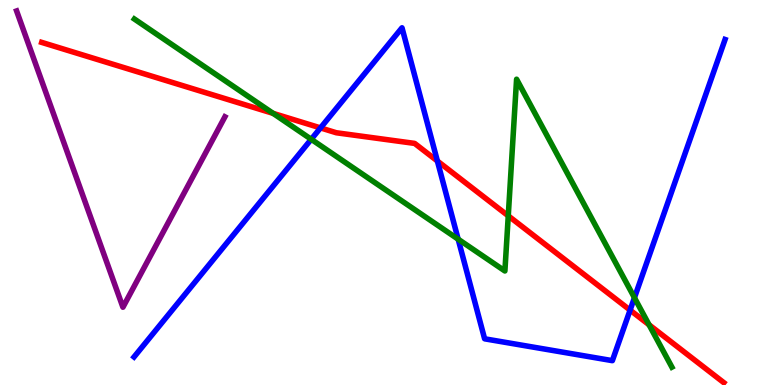[{'lines': ['blue', 'red'], 'intersections': [{'x': 4.14, 'y': 6.68}, {'x': 5.64, 'y': 5.82}, {'x': 8.13, 'y': 1.94}]}, {'lines': ['green', 'red'], 'intersections': [{'x': 3.52, 'y': 7.06}, {'x': 6.56, 'y': 4.39}, {'x': 8.38, 'y': 1.56}]}, {'lines': ['purple', 'red'], 'intersections': []}, {'lines': ['blue', 'green'], 'intersections': [{'x': 4.02, 'y': 6.38}, {'x': 5.91, 'y': 3.79}, {'x': 8.19, 'y': 2.27}]}, {'lines': ['blue', 'purple'], 'intersections': []}, {'lines': ['green', 'purple'], 'intersections': []}]